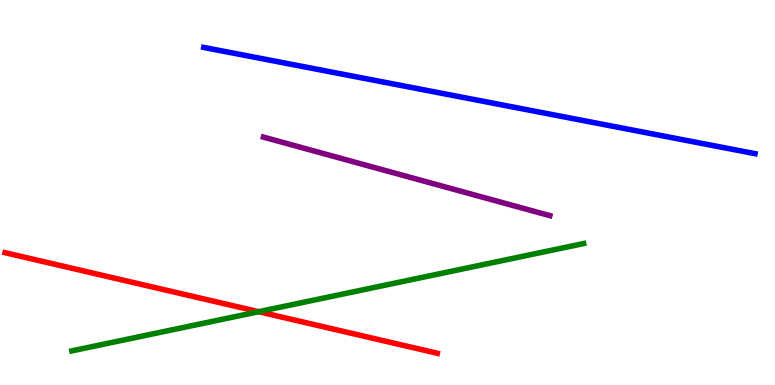[{'lines': ['blue', 'red'], 'intersections': []}, {'lines': ['green', 'red'], 'intersections': [{'x': 3.34, 'y': 1.9}]}, {'lines': ['purple', 'red'], 'intersections': []}, {'lines': ['blue', 'green'], 'intersections': []}, {'lines': ['blue', 'purple'], 'intersections': []}, {'lines': ['green', 'purple'], 'intersections': []}]